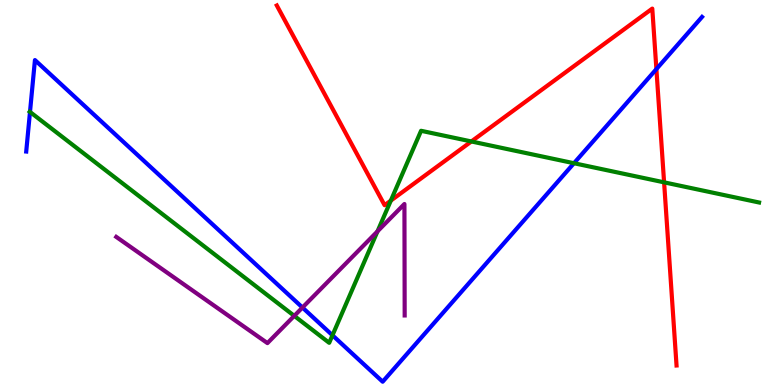[{'lines': ['blue', 'red'], 'intersections': [{'x': 8.47, 'y': 8.21}]}, {'lines': ['green', 'red'], 'intersections': [{'x': 5.04, 'y': 4.79}, {'x': 6.08, 'y': 6.33}, {'x': 8.57, 'y': 5.26}]}, {'lines': ['purple', 'red'], 'intersections': []}, {'lines': ['blue', 'green'], 'intersections': [{'x': 0.387, 'y': 7.09}, {'x': 4.29, 'y': 1.29}, {'x': 7.41, 'y': 5.76}]}, {'lines': ['blue', 'purple'], 'intersections': [{'x': 3.9, 'y': 2.01}]}, {'lines': ['green', 'purple'], 'intersections': [{'x': 3.8, 'y': 1.8}, {'x': 4.87, 'y': 3.99}]}]